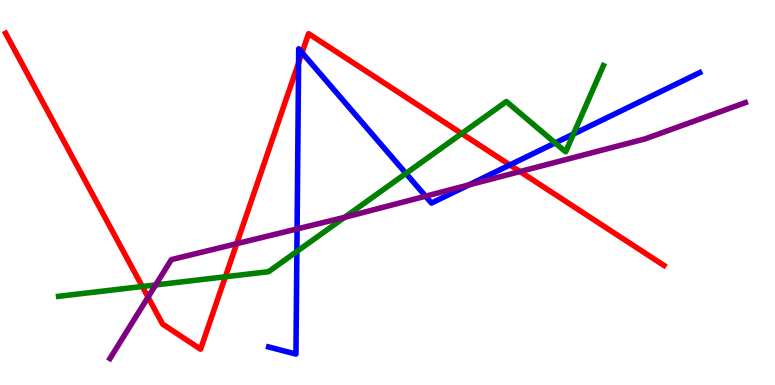[{'lines': ['blue', 'red'], 'intersections': [{'x': 3.85, 'y': 8.37}, {'x': 3.9, 'y': 8.63}, {'x': 6.58, 'y': 5.72}]}, {'lines': ['green', 'red'], 'intersections': [{'x': 1.84, 'y': 2.56}, {'x': 2.91, 'y': 2.81}, {'x': 5.96, 'y': 6.53}]}, {'lines': ['purple', 'red'], 'intersections': [{'x': 1.91, 'y': 2.28}, {'x': 3.05, 'y': 3.67}, {'x': 6.71, 'y': 5.54}]}, {'lines': ['blue', 'green'], 'intersections': [{'x': 3.83, 'y': 3.47}, {'x': 5.24, 'y': 5.5}, {'x': 7.16, 'y': 6.29}, {'x': 7.4, 'y': 6.52}]}, {'lines': ['blue', 'purple'], 'intersections': [{'x': 3.83, 'y': 4.05}, {'x': 5.49, 'y': 4.9}, {'x': 6.05, 'y': 5.2}]}, {'lines': ['green', 'purple'], 'intersections': [{'x': 2.01, 'y': 2.6}, {'x': 4.45, 'y': 4.35}]}]